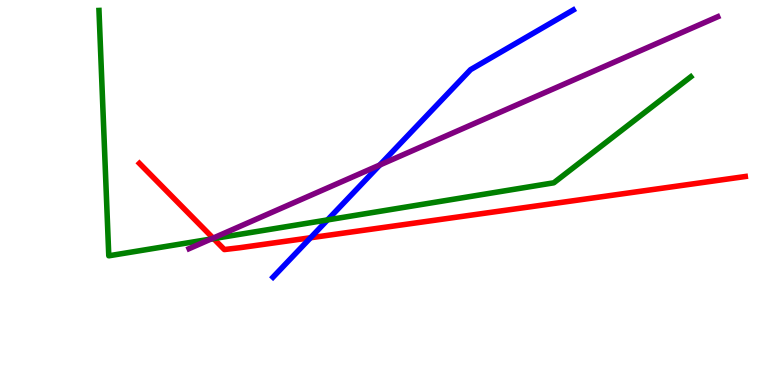[{'lines': ['blue', 'red'], 'intersections': [{'x': 4.01, 'y': 3.82}]}, {'lines': ['green', 'red'], 'intersections': [{'x': 2.76, 'y': 3.8}]}, {'lines': ['purple', 'red'], 'intersections': [{'x': 2.75, 'y': 3.81}]}, {'lines': ['blue', 'green'], 'intersections': [{'x': 4.23, 'y': 4.29}]}, {'lines': ['blue', 'purple'], 'intersections': [{'x': 4.9, 'y': 5.71}]}, {'lines': ['green', 'purple'], 'intersections': [{'x': 2.72, 'y': 3.79}]}]